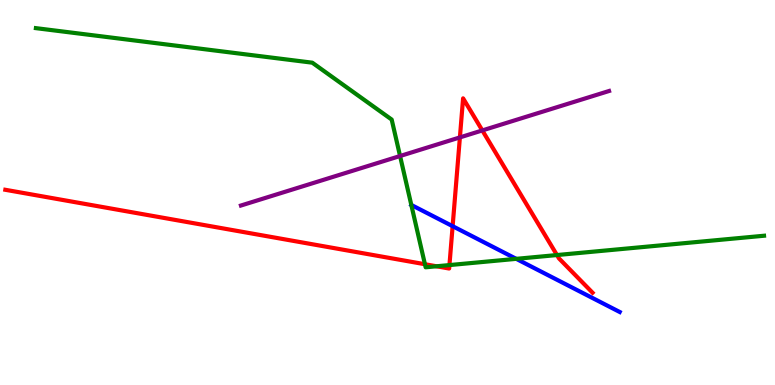[{'lines': ['blue', 'red'], 'intersections': [{'x': 5.84, 'y': 4.13}]}, {'lines': ['green', 'red'], 'intersections': [{'x': 5.48, 'y': 3.14}, {'x': 5.63, 'y': 3.08}, {'x': 5.8, 'y': 3.11}, {'x': 7.19, 'y': 3.38}]}, {'lines': ['purple', 'red'], 'intersections': [{'x': 5.93, 'y': 6.43}, {'x': 6.22, 'y': 6.61}]}, {'lines': ['blue', 'green'], 'intersections': [{'x': 5.31, 'y': 4.68}, {'x': 6.66, 'y': 3.28}]}, {'lines': ['blue', 'purple'], 'intersections': []}, {'lines': ['green', 'purple'], 'intersections': [{'x': 5.16, 'y': 5.95}]}]